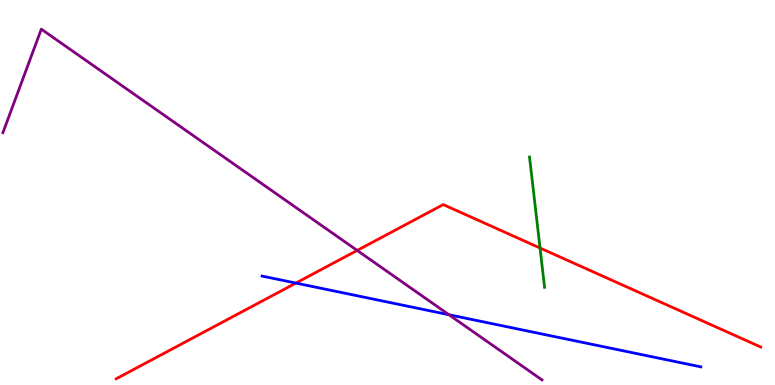[{'lines': ['blue', 'red'], 'intersections': [{'x': 3.82, 'y': 2.65}]}, {'lines': ['green', 'red'], 'intersections': [{'x': 6.97, 'y': 3.56}]}, {'lines': ['purple', 'red'], 'intersections': [{'x': 4.61, 'y': 3.5}]}, {'lines': ['blue', 'green'], 'intersections': []}, {'lines': ['blue', 'purple'], 'intersections': [{'x': 5.79, 'y': 1.82}]}, {'lines': ['green', 'purple'], 'intersections': []}]